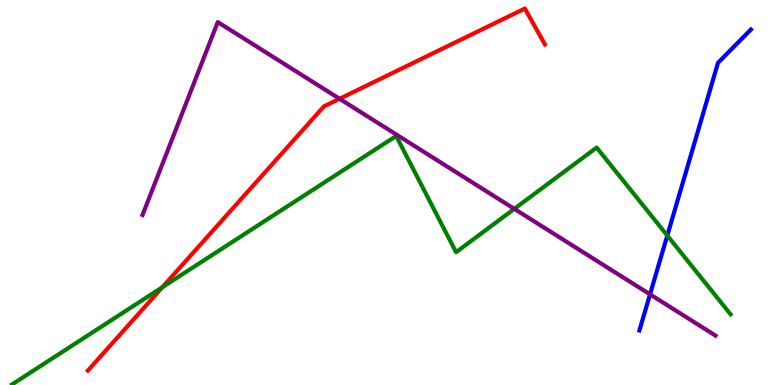[{'lines': ['blue', 'red'], 'intersections': []}, {'lines': ['green', 'red'], 'intersections': [{'x': 2.09, 'y': 2.54}]}, {'lines': ['purple', 'red'], 'intersections': [{'x': 4.38, 'y': 7.43}]}, {'lines': ['blue', 'green'], 'intersections': [{'x': 8.61, 'y': 3.88}]}, {'lines': ['blue', 'purple'], 'intersections': [{'x': 8.39, 'y': 2.35}]}, {'lines': ['green', 'purple'], 'intersections': [{'x': 6.64, 'y': 4.58}]}]